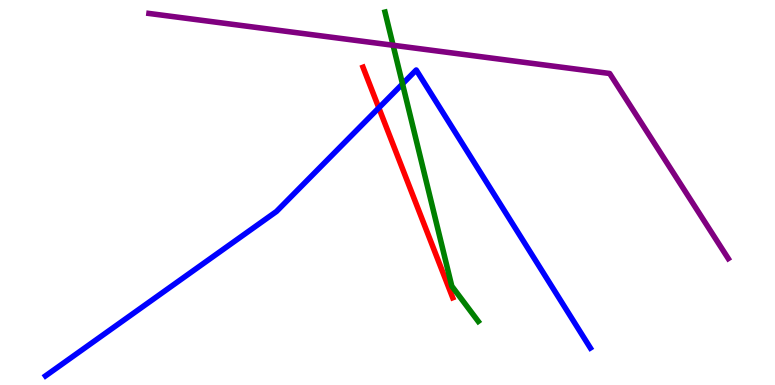[{'lines': ['blue', 'red'], 'intersections': [{'x': 4.89, 'y': 7.2}]}, {'lines': ['green', 'red'], 'intersections': []}, {'lines': ['purple', 'red'], 'intersections': []}, {'lines': ['blue', 'green'], 'intersections': [{'x': 5.19, 'y': 7.82}]}, {'lines': ['blue', 'purple'], 'intersections': []}, {'lines': ['green', 'purple'], 'intersections': [{'x': 5.07, 'y': 8.82}]}]